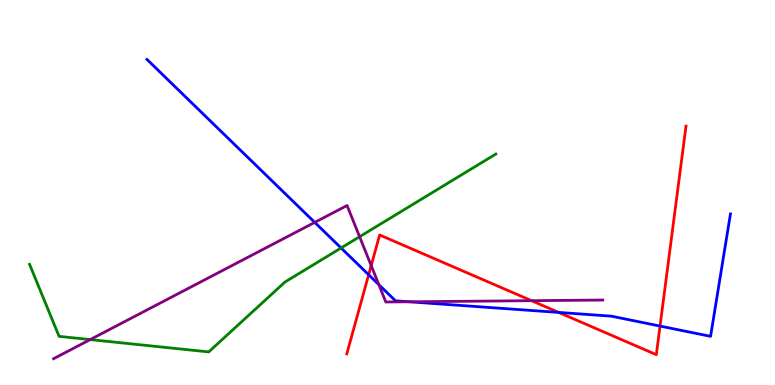[{'lines': ['blue', 'red'], 'intersections': [{'x': 4.76, 'y': 2.86}, {'x': 7.21, 'y': 1.89}, {'x': 8.52, 'y': 1.53}]}, {'lines': ['green', 'red'], 'intersections': []}, {'lines': ['purple', 'red'], 'intersections': [{'x': 4.79, 'y': 3.1}, {'x': 6.86, 'y': 2.19}]}, {'lines': ['blue', 'green'], 'intersections': [{'x': 4.4, 'y': 3.56}]}, {'lines': ['blue', 'purple'], 'intersections': [{'x': 4.06, 'y': 4.22}, {'x': 4.89, 'y': 2.61}, {'x': 5.28, 'y': 2.16}]}, {'lines': ['green', 'purple'], 'intersections': [{'x': 1.16, 'y': 1.18}, {'x': 4.64, 'y': 3.85}]}]